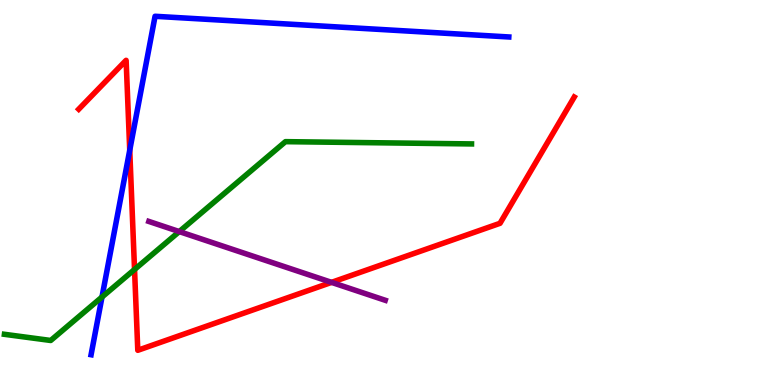[{'lines': ['blue', 'red'], 'intersections': [{'x': 1.67, 'y': 6.1}]}, {'lines': ['green', 'red'], 'intersections': [{'x': 1.74, 'y': 3.0}]}, {'lines': ['purple', 'red'], 'intersections': [{'x': 4.28, 'y': 2.67}]}, {'lines': ['blue', 'green'], 'intersections': [{'x': 1.32, 'y': 2.28}]}, {'lines': ['blue', 'purple'], 'intersections': []}, {'lines': ['green', 'purple'], 'intersections': [{'x': 2.31, 'y': 3.98}]}]